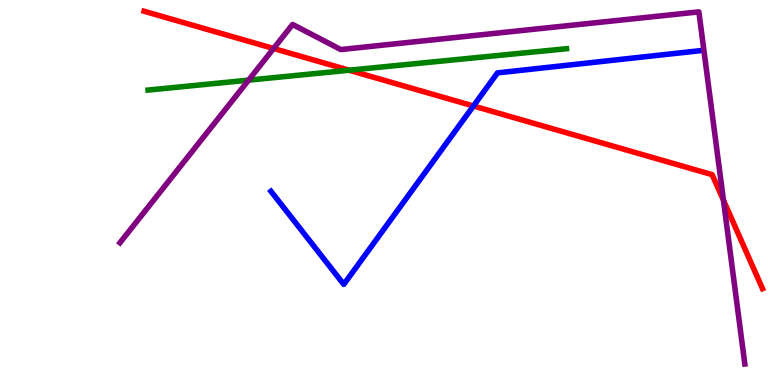[{'lines': ['blue', 'red'], 'intersections': [{'x': 6.11, 'y': 7.25}]}, {'lines': ['green', 'red'], 'intersections': [{'x': 4.5, 'y': 8.18}]}, {'lines': ['purple', 'red'], 'intersections': [{'x': 3.53, 'y': 8.74}, {'x': 9.33, 'y': 4.8}]}, {'lines': ['blue', 'green'], 'intersections': []}, {'lines': ['blue', 'purple'], 'intersections': []}, {'lines': ['green', 'purple'], 'intersections': [{'x': 3.21, 'y': 7.92}]}]